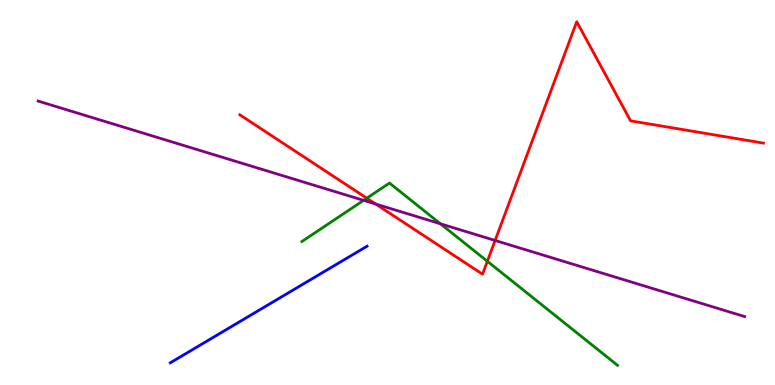[{'lines': ['blue', 'red'], 'intersections': []}, {'lines': ['green', 'red'], 'intersections': [{'x': 4.73, 'y': 4.85}, {'x': 6.29, 'y': 3.21}]}, {'lines': ['purple', 'red'], 'intersections': [{'x': 4.85, 'y': 4.7}, {'x': 6.39, 'y': 3.75}]}, {'lines': ['blue', 'green'], 'intersections': []}, {'lines': ['blue', 'purple'], 'intersections': []}, {'lines': ['green', 'purple'], 'intersections': [{'x': 4.69, 'y': 4.8}, {'x': 5.68, 'y': 4.19}]}]